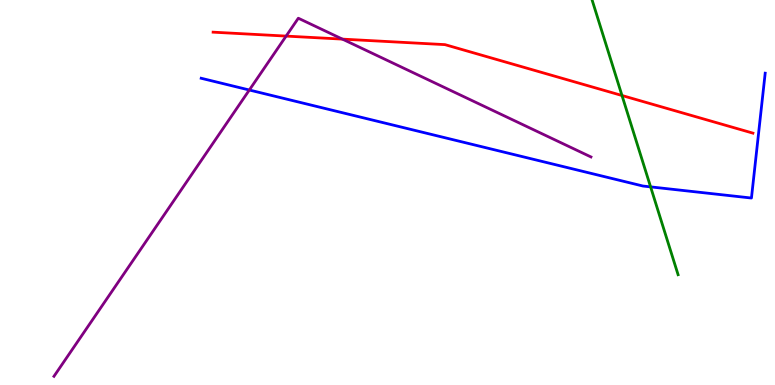[{'lines': ['blue', 'red'], 'intersections': []}, {'lines': ['green', 'red'], 'intersections': [{'x': 8.03, 'y': 7.52}]}, {'lines': ['purple', 'red'], 'intersections': [{'x': 3.69, 'y': 9.06}, {'x': 4.42, 'y': 8.98}]}, {'lines': ['blue', 'green'], 'intersections': [{'x': 8.39, 'y': 5.15}]}, {'lines': ['blue', 'purple'], 'intersections': [{'x': 3.22, 'y': 7.66}]}, {'lines': ['green', 'purple'], 'intersections': []}]